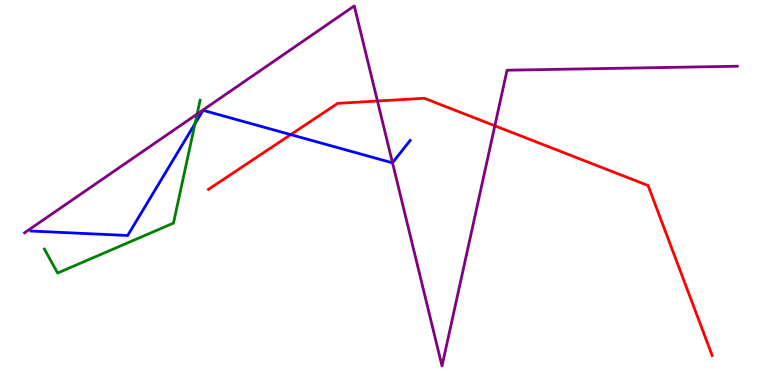[{'lines': ['blue', 'red'], 'intersections': [{'x': 3.75, 'y': 6.5}]}, {'lines': ['green', 'red'], 'intersections': []}, {'lines': ['purple', 'red'], 'intersections': [{'x': 4.87, 'y': 7.38}, {'x': 6.38, 'y': 6.73}]}, {'lines': ['blue', 'green'], 'intersections': [{'x': 2.52, 'y': 6.79}]}, {'lines': ['blue', 'purple'], 'intersections': [{'x': 5.06, 'y': 5.77}]}, {'lines': ['green', 'purple'], 'intersections': [{'x': 2.54, 'y': 7.04}]}]